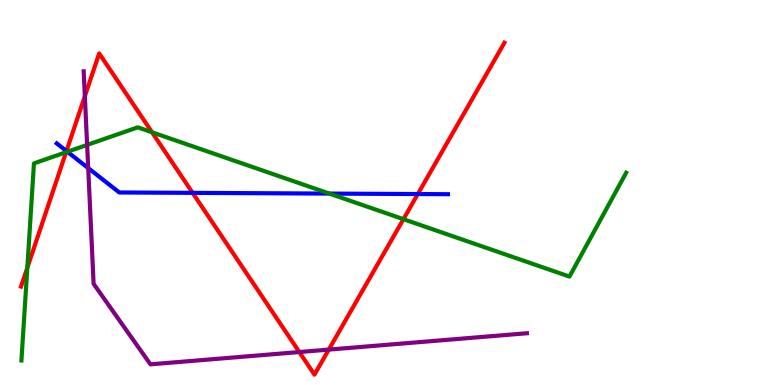[{'lines': ['blue', 'red'], 'intersections': [{'x': 0.858, 'y': 6.08}, {'x': 2.49, 'y': 4.99}, {'x': 5.39, 'y': 4.96}]}, {'lines': ['green', 'red'], 'intersections': [{'x': 0.353, 'y': 3.05}, {'x': 0.852, 'y': 6.05}, {'x': 1.96, 'y': 6.56}, {'x': 5.21, 'y': 4.31}]}, {'lines': ['purple', 'red'], 'intersections': [{'x': 1.09, 'y': 7.5}, {'x': 3.86, 'y': 0.856}, {'x': 4.24, 'y': 0.919}]}, {'lines': ['blue', 'green'], 'intersections': [{'x': 0.869, 'y': 6.06}, {'x': 4.25, 'y': 4.97}]}, {'lines': ['blue', 'purple'], 'intersections': [{'x': 1.14, 'y': 5.63}]}, {'lines': ['green', 'purple'], 'intersections': [{'x': 1.12, 'y': 6.24}]}]